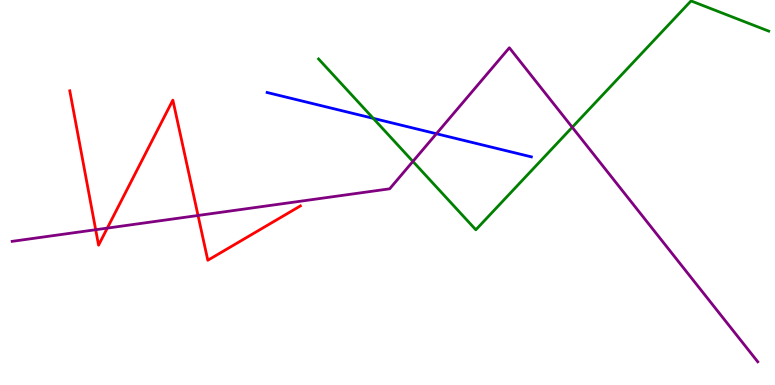[{'lines': ['blue', 'red'], 'intersections': []}, {'lines': ['green', 'red'], 'intersections': []}, {'lines': ['purple', 'red'], 'intersections': [{'x': 1.23, 'y': 4.03}, {'x': 1.38, 'y': 4.08}, {'x': 2.56, 'y': 4.4}]}, {'lines': ['blue', 'green'], 'intersections': [{'x': 4.82, 'y': 6.93}]}, {'lines': ['blue', 'purple'], 'intersections': [{'x': 5.63, 'y': 6.53}]}, {'lines': ['green', 'purple'], 'intersections': [{'x': 5.33, 'y': 5.81}, {'x': 7.38, 'y': 6.69}]}]